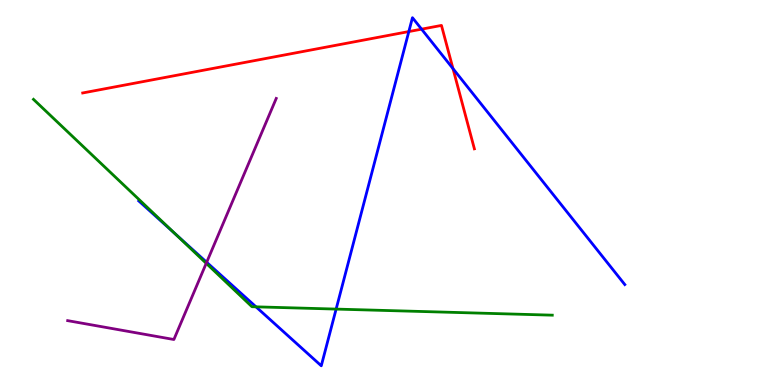[{'lines': ['blue', 'red'], 'intersections': [{'x': 5.28, 'y': 9.18}, {'x': 5.44, 'y': 9.24}, {'x': 5.84, 'y': 8.22}]}, {'lines': ['green', 'red'], 'intersections': []}, {'lines': ['purple', 'red'], 'intersections': []}, {'lines': ['blue', 'green'], 'intersections': [{'x': 2.25, 'y': 3.94}, {'x': 3.3, 'y': 2.03}, {'x': 4.34, 'y': 1.97}]}, {'lines': ['blue', 'purple'], 'intersections': [{'x': 2.67, 'y': 3.19}]}, {'lines': ['green', 'purple'], 'intersections': [{'x': 2.66, 'y': 3.16}]}]